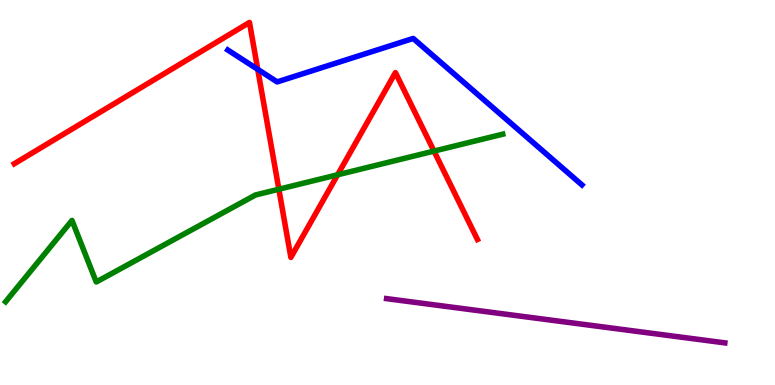[{'lines': ['blue', 'red'], 'intersections': [{'x': 3.33, 'y': 8.2}]}, {'lines': ['green', 'red'], 'intersections': [{'x': 3.6, 'y': 5.08}, {'x': 4.36, 'y': 5.46}, {'x': 5.6, 'y': 6.08}]}, {'lines': ['purple', 'red'], 'intersections': []}, {'lines': ['blue', 'green'], 'intersections': []}, {'lines': ['blue', 'purple'], 'intersections': []}, {'lines': ['green', 'purple'], 'intersections': []}]